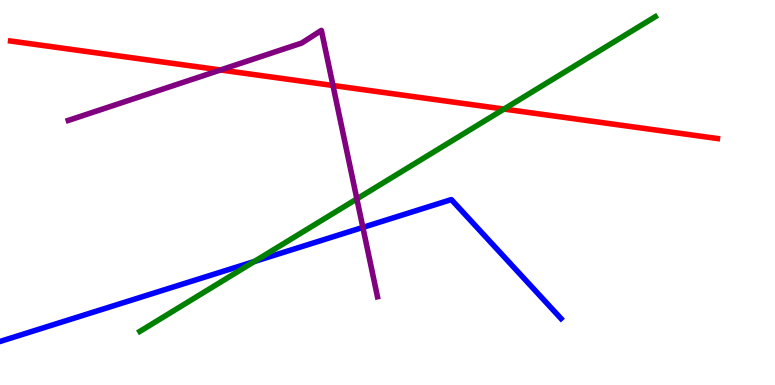[{'lines': ['blue', 'red'], 'intersections': []}, {'lines': ['green', 'red'], 'intersections': [{'x': 6.5, 'y': 7.17}]}, {'lines': ['purple', 'red'], 'intersections': [{'x': 2.85, 'y': 8.18}, {'x': 4.3, 'y': 7.78}]}, {'lines': ['blue', 'green'], 'intersections': [{'x': 3.28, 'y': 3.21}]}, {'lines': ['blue', 'purple'], 'intersections': [{'x': 4.68, 'y': 4.09}]}, {'lines': ['green', 'purple'], 'intersections': [{'x': 4.6, 'y': 4.83}]}]